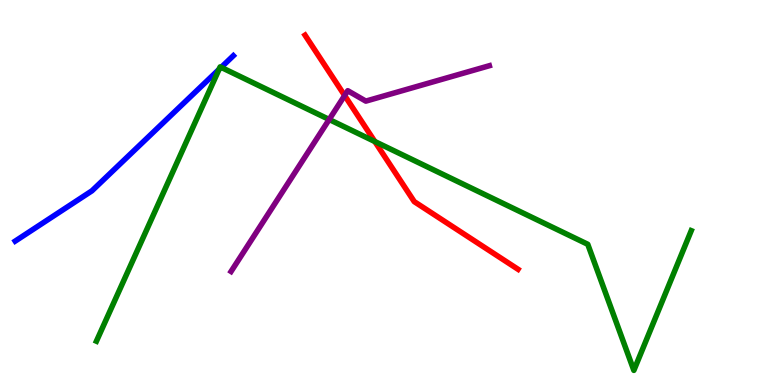[{'lines': ['blue', 'red'], 'intersections': []}, {'lines': ['green', 'red'], 'intersections': [{'x': 4.84, 'y': 6.32}]}, {'lines': ['purple', 'red'], 'intersections': [{'x': 4.45, 'y': 7.52}]}, {'lines': ['blue', 'green'], 'intersections': [{'x': 2.83, 'y': 8.2}, {'x': 2.85, 'y': 8.25}]}, {'lines': ['blue', 'purple'], 'intersections': []}, {'lines': ['green', 'purple'], 'intersections': [{'x': 4.25, 'y': 6.9}]}]